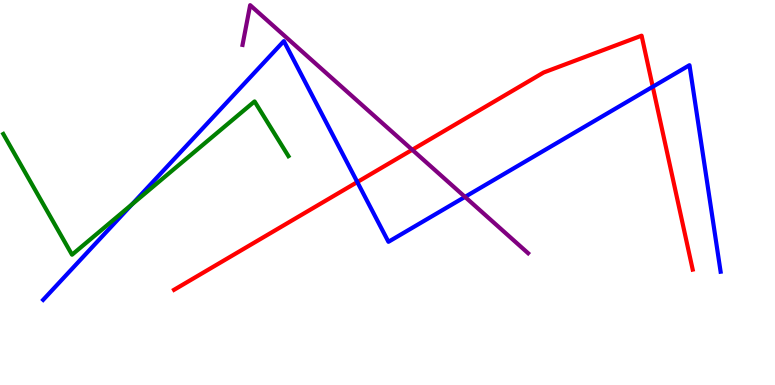[{'lines': ['blue', 'red'], 'intersections': [{'x': 4.61, 'y': 5.27}, {'x': 8.42, 'y': 7.75}]}, {'lines': ['green', 'red'], 'intersections': []}, {'lines': ['purple', 'red'], 'intersections': [{'x': 5.32, 'y': 6.11}]}, {'lines': ['blue', 'green'], 'intersections': [{'x': 1.7, 'y': 4.69}]}, {'lines': ['blue', 'purple'], 'intersections': [{'x': 6.0, 'y': 4.89}]}, {'lines': ['green', 'purple'], 'intersections': []}]